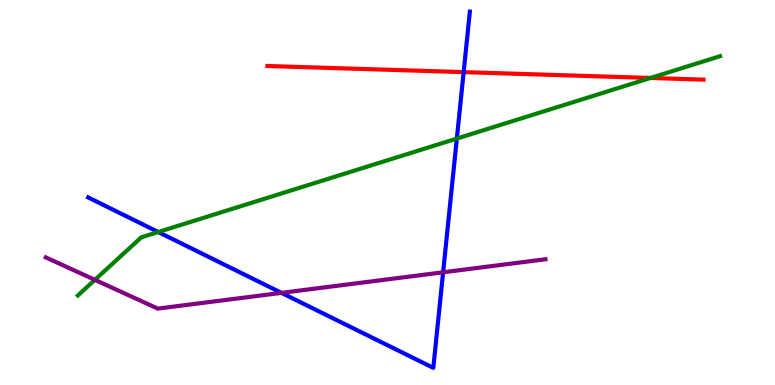[{'lines': ['blue', 'red'], 'intersections': [{'x': 5.98, 'y': 8.13}]}, {'lines': ['green', 'red'], 'intersections': [{'x': 8.39, 'y': 7.97}]}, {'lines': ['purple', 'red'], 'intersections': []}, {'lines': ['blue', 'green'], 'intersections': [{'x': 2.04, 'y': 3.97}, {'x': 5.89, 'y': 6.4}]}, {'lines': ['blue', 'purple'], 'intersections': [{'x': 3.63, 'y': 2.39}, {'x': 5.72, 'y': 2.93}]}, {'lines': ['green', 'purple'], 'intersections': [{'x': 1.22, 'y': 2.73}]}]